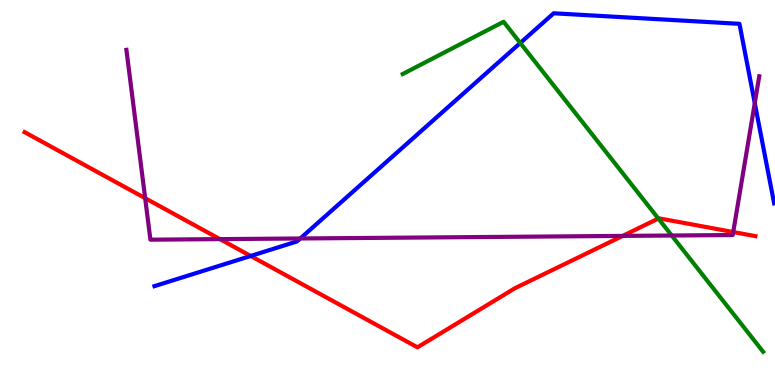[{'lines': ['blue', 'red'], 'intersections': [{'x': 3.23, 'y': 3.35}]}, {'lines': ['green', 'red'], 'intersections': [{'x': 8.49, 'y': 4.32}]}, {'lines': ['purple', 'red'], 'intersections': [{'x': 1.87, 'y': 4.85}, {'x': 2.84, 'y': 3.79}, {'x': 8.03, 'y': 3.87}, {'x': 9.46, 'y': 3.97}]}, {'lines': ['blue', 'green'], 'intersections': [{'x': 6.71, 'y': 8.88}]}, {'lines': ['blue', 'purple'], 'intersections': [{'x': 3.87, 'y': 3.81}, {'x': 9.74, 'y': 7.32}]}, {'lines': ['green', 'purple'], 'intersections': [{'x': 8.67, 'y': 3.88}]}]